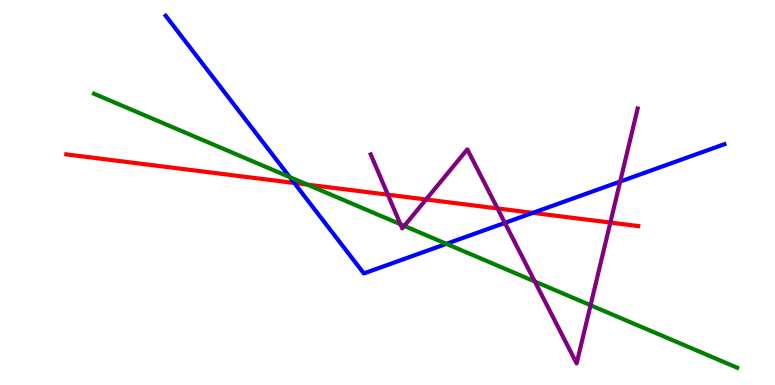[{'lines': ['blue', 'red'], 'intersections': [{'x': 3.8, 'y': 5.25}, {'x': 6.88, 'y': 4.47}]}, {'lines': ['green', 'red'], 'intersections': [{'x': 3.97, 'y': 5.21}]}, {'lines': ['purple', 'red'], 'intersections': [{'x': 5.0, 'y': 4.94}, {'x': 5.5, 'y': 4.82}, {'x': 6.42, 'y': 4.59}, {'x': 7.88, 'y': 4.22}]}, {'lines': ['blue', 'green'], 'intersections': [{'x': 3.74, 'y': 5.4}, {'x': 5.76, 'y': 3.67}]}, {'lines': ['blue', 'purple'], 'intersections': [{'x': 6.51, 'y': 4.21}, {'x': 8.0, 'y': 5.28}]}, {'lines': ['green', 'purple'], 'intersections': [{'x': 5.17, 'y': 4.18}, {'x': 5.22, 'y': 4.13}, {'x': 6.9, 'y': 2.69}, {'x': 7.62, 'y': 2.07}]}]